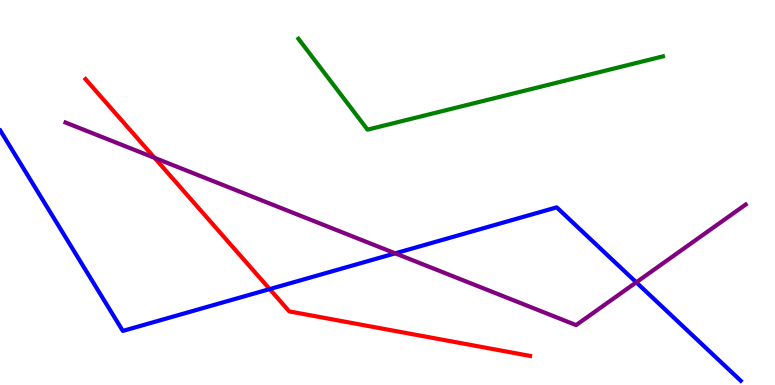[{'lines': ['blue', 'red'], 'intersections': [{'x': 3.48, 'y': 2.49}]}, {'lines': ['green', 'red'], 'intersections': []}, {'lines': ['purple', 'red'], 'intersections': [{'x': 1.99, 'y': 5.9}]}, {'lines': ['blue', 'green'], 'intersections': []}, {'lines': ['blue', 'purple'], 'intersections': [{'x': 5.1, 'y': 3.42}, {'x': 8.21, 'y': 2.67}]}, {'lines': ['green', 'purple'], 'intersections': []}]